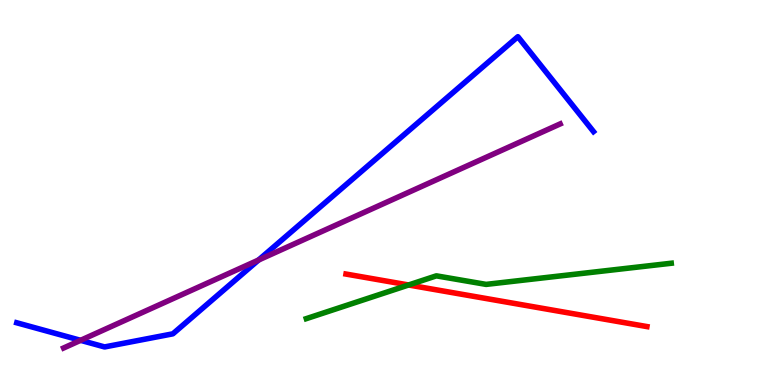[{'lines': ['blue', 'red'], 'intersections': []}, {'lines': ['green', 'red'], 'intersections': [{'x': 5.27, 'y': 2.6}]}, {'lines': ['purple', 'red'], 'intersections': []}, {'lines': ['blue', 'green'], 'intersections': []}, {'lines': ['blue', 'purple'], 'intersections': [{'x': 1.04, 'y': 1.16}, {'x': 3.34, 'y': 3.25}]}, {'lines': ['green', 'purple'], 'intersections': []}]